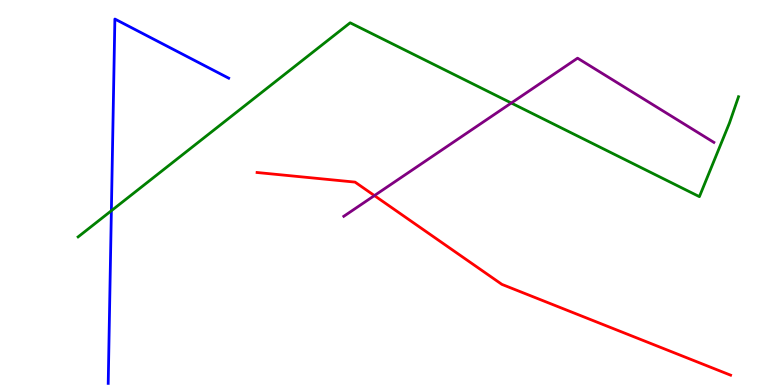[{'lines': ['blue', 'red'], 'intersections': []}, {'lines': ['green', 'red'], 'intersections': []}, {'lines': ['purple', 'red'], 'intersections': [{'x': 4.83, 'y': 4.92}]}, {'lines': ['blue', 'green'], 'intersections': [{'x': 1.44, 'y': 4.53}]}, {'lines': ['blue', 'purple'], 'intersections': []}, {'lines': ['green', 'purple'], 'intersections': [{'x': 6.6, 'y': 7.32}]}]